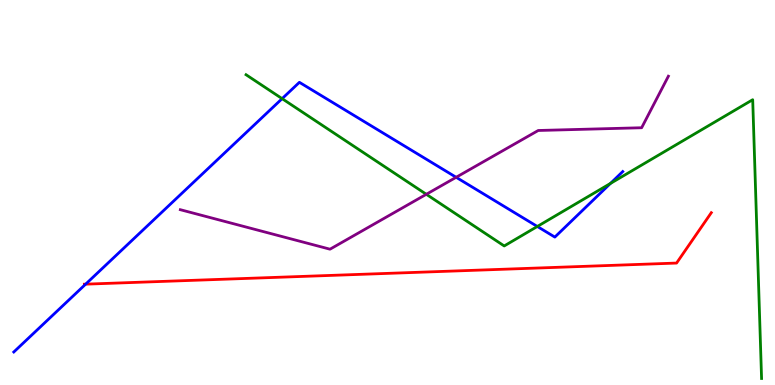[{'lines': ['blue', 'red'], 'intersections': [{'x': 1.11, 'y': 2.62}]}, {'lines': ['green', 'red'], 'intersections': []}, {'lines': ['purple', 'red'], 'intersections': []}, {'lines': ['blue', 'green'], 'intersections': [{'x': 3.64, 'y': 7.44}, {'x': 6.93, 'y': 4.12}, {'x': 7.88, 'y': 5.24}]}, {'lines': ['blue', 'purple'], 'intersections': [{'x': 5.89, 'y': 5.4}]}, {'lines': ['green', 'purple'], 'intersections': [{'x': 5.5, 'y': 4.95}]}]